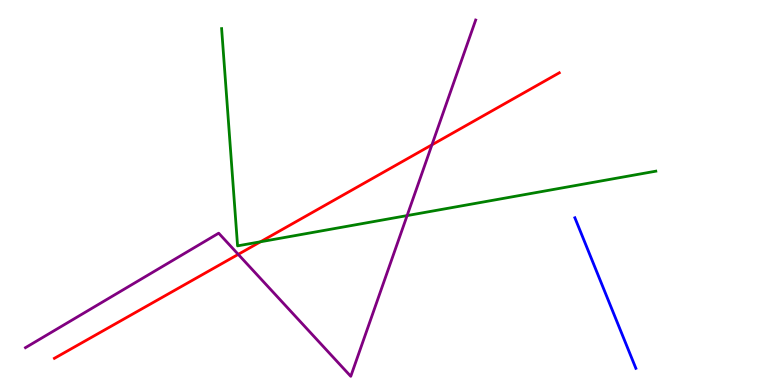[{'lines': ['blue', 'red'], 'intersections': []}, {'lines': ['green', 'red'], 'intersections': [{'x': 3.36, 'y': 3.72}]}, {'lines': ['purple', 'red'], 'intersections': [{'x': 3.07, 'y': 3.39}, {'x': 5.57, 'y': 6.24}]}, {'lines': ['blue', 'green'], 'intersections': []}, {'lines': ['blue', 'purple'], 'intersections': []}, {'lines': ['green', 'purple'], 'intersections': [{'x': 5.25, 'y': 4.4}]}]